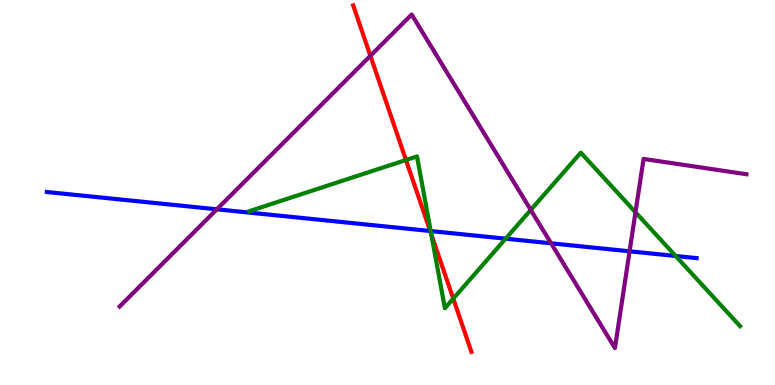[{'lines': ['blue', 'red'], 'intersections': [{'x': 5.55, 'y': 4.0}]}, {'lines': ['green', 'red'], 'intersections': [{'x': 5.24, 'y': 5.84}, {'x': 5.56, 'y': 3.92}, {'x': 5.85, 'y': 2.24}]}, {'lines': ['purple', 'red'], 'intersections': [{'x': 4.78, 'y': 8.55}]}, {'lines': ['blue', 'green'], 'intersections': [{'x': 5.56, 'y': 4.0}, {'x': 6.52, 'y': 3.8}, {'x': 8.72, 'y': 3.35}]}, {'lines': ['blue', 'purple'], 'intersections': [{'x': 2.8, 'y': 4.56}, {'x': 7.11, 'y': 3.68}, {'x': 8.12, 'y': 3.47}]}, {'lines': ['green', 'purple'], 'intersections': [{'x': 6.85, 'y': 4.55}, {'x': 8.2, 'y': 4.49}]}]